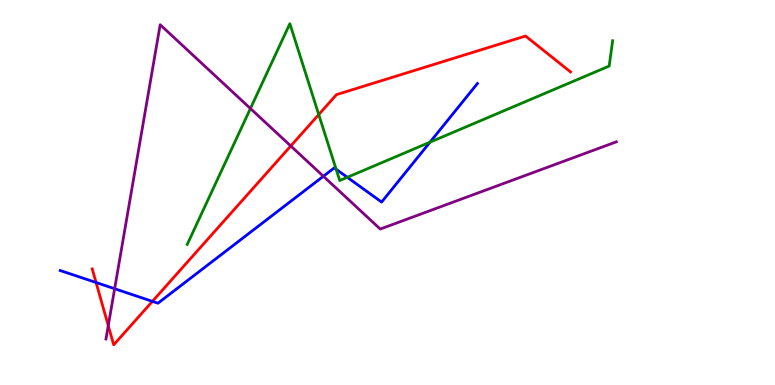[{'lines': ['blue', 'red'], 'intersections': [{'x': 1.24, 'y': 2.66}, {'x': 1.97, 'y': 2.17}]}, {'lines': ['green', 'red'], 'intersections': [{'x': 4.11, 'y': 7.02}]}, {'lines': ['purple', 'red'], 'intersections': [{'x': 1.4, 'y': 1.54}, {'x': 3.75, 'y': 6.21}]}, {'lines': ['blue', 'green'], 'intersections': [{'x': 4.34, 'y': 5.6}, {'x': 4.48, 'y': 5.39}, {'x': 5.55, 'y': 6.31}]}, {'lines': ['blue', 'purple'], 'intersections': [{'x': 1.48, 'y': 2.5}, {'x': 4.17, 'y': 5.42}]}, {'lines': ['green', 'purple'], 'intersections': [{'x': 3.23, 'y': 7.18}]}]